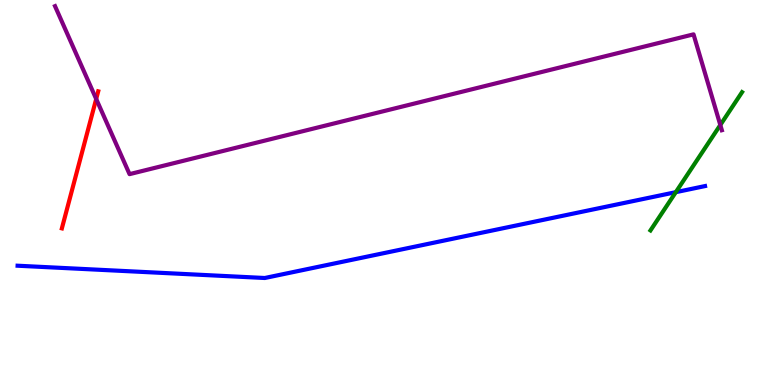[{'lines': ['blue', 'red'], 'intersections': []}, {'lines': ['green', 'red'], 'intersections': []}, {'lines': ['purple', 'red'], 'intersections': [{'x': 1.24, 'y': 7.43}]}, {'lines': ['blue', 'green'], 'intersections': [{'x': 8.72, 'y': 5.01}]}, {'lines': ['blue', 'purple'], 'intersections': []}, {'lines': ['green', 'purple'], 'intersections': [{'x': 9.29, 'y': 6.75}]}]